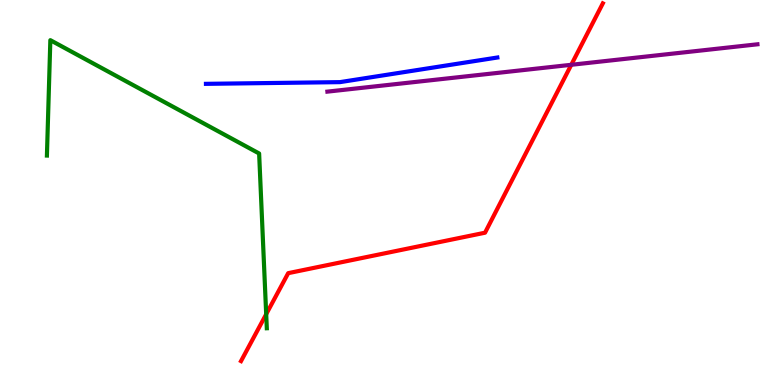[{'lines': ['blue', 'red'], 'intersections': []}, {'lines': ['green', 'red'], 'intersections': [{'x': 3.43, 'y': 1.84}]}, {'lines': ['purple', 'red'], 'intersections': [{'x': 7.37, 'y': 8.32}]}, {'lines': ['blue', 'green'], 'intersections': []}, {'lines': ['blue', 'purple'], 'intersections': []}, {'lines': ['green', 'purple'], 'intersections': []}]